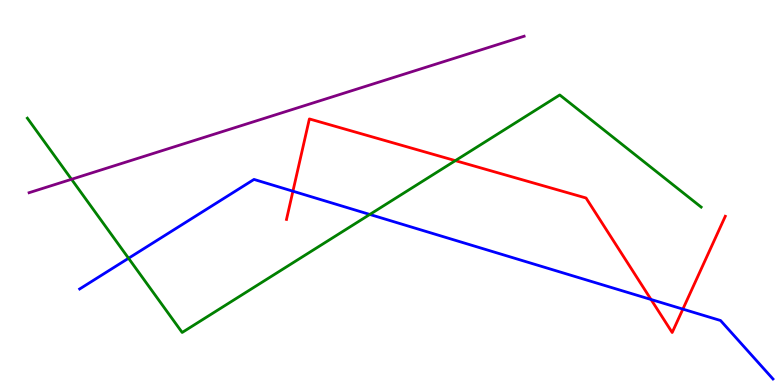[{'lines': ['blue', 'red'], 'intersections': [{'x': 3.78, 'y': 5.03}, {'x': 8.4, 'y': 2.22}, {'x': 8.81, 'y': 1.97}]}, {'lines': ['green', 'red'], 'intersections': [{'x': 5.88, 'y': 5.83}]}, {'lines': ['purple', 'red'], 'intersections': []}, {'lines': ['blue', 'green'], 'intersections': [{'x': 1.66, 'y': 3.29}, {'x': 4.77, 'y': 4.43}]}, {'lines': ['blue', 'purple'], 'intersections': []}, {'lines': ['green', 'purple'], 'intersections': [{'x': 0.923, 'y': 5.34}]}]